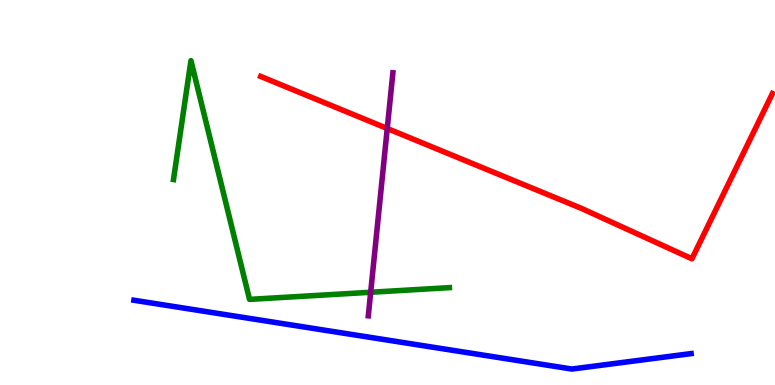[{'lines': ['blue', 'red'], 'intersections': []}, {'lines': ['green', 'red'], 'intersections': []}, {'lines': ['purple', 'red'], 'intersections': [{'x': 5.0, 'y': 6.66}]}, {'lines': ['blue', 'green'], 'intersections': []}, {'lines': ['blue', 'purple'], 'intersections': []}, {'lines': ['green', 'purple'], 'intersections': [{'x': 4.78, 'y': 2.41}]}]